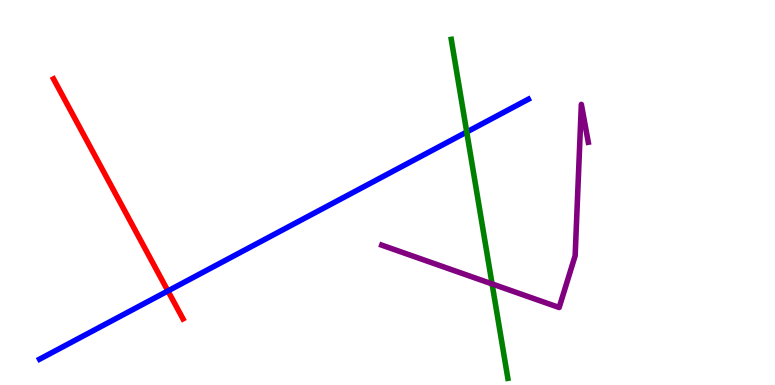[{'lines': ['blue', 'red'], 'intersections': [{'x': 2.17, 'y': 2.44}]}, {'lines': ['green', 'red'], 'intersections': []}, {'lines': ['purple', 'red'], 'intersections': []}, {'lines': ['blue', 'green'], 'intersections': [{'x': 6.02, 'y': 6.57}]}, {'lines': ['blue', 'purple'], 'intersections': []}, {'lines': ['green', 'purple'], 'intersections': [{'x': 6.35, 'y': 2.63}]}]